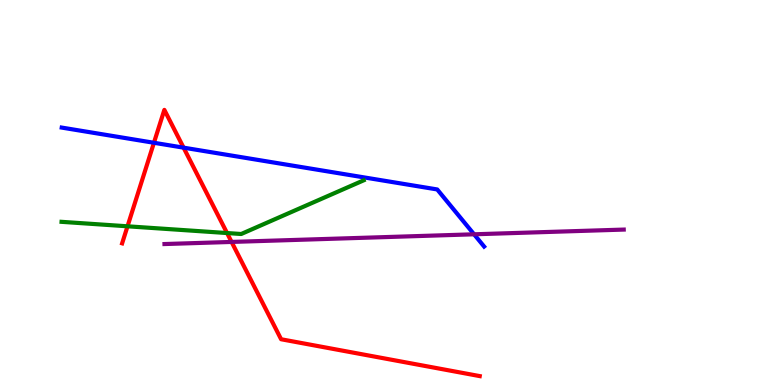[{'lines': ['blue', 'red'], 'intersections': [{'x': 1.99, 'y': 6.29}, {'x': 2.37, 'y': 6.16}]}, {'lines': ['green', 'red'], 'intersections': [{'x': 1.65, 'y': 4.12}, {'x': 2.93, 'y': 3.95}]}, {'lines': ['purple', 'red'], 'intersections': [{'x': 2.99, 'y': 3.72}]}, {'lines': ['blue', 'green'], 'intersections': []}, {'lines': ['blue', 'purple'], 'intersections': [{'x': 6.12, 'y': 3.91}]}, {'lines': ['green', 'purple'], 'intersections': []}]